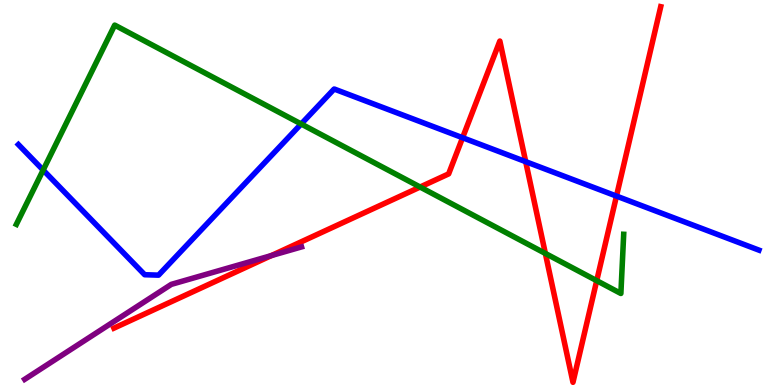[{'lines': ['blue', 'red'], 'intersections': [{'x': 5.97, 'y': 6.42}, {'x': 6.78, 'y': 5.8}, {'x': 7.95, 'y': 4.91}]}, {'lines': ['green', 'red'], 'intersections': [{'x': 5.42, 'y': 5.14}, {'x': 7.04, 'y': 3.42}, {'x': 7.7, 'y': 2.71}]}, {'lines': ['purple', 'red'], 'intersections': [{'x': 3.5, 'y': 3.36}]}, {'lines': ['blue', 'green'], 'intersections': [{'x': 0.557, 'y': 5.58}, {'x': 3.89, 'y': 6.78}]}, {'lines': ['blue', 'purple'], 'intersections': []}, {'lines': ['green', 'purple'], 'intersections': []}]